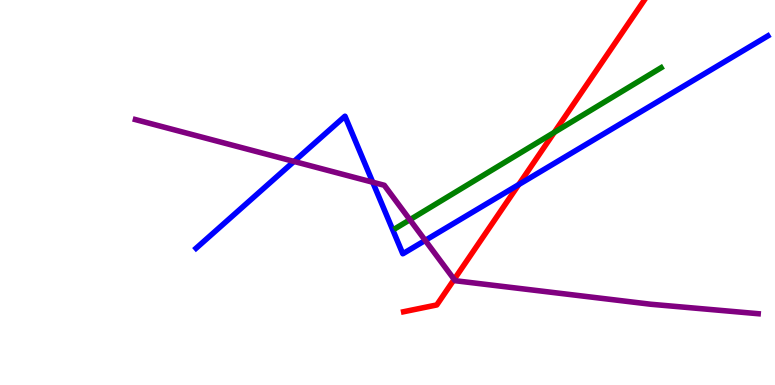[{'lines': ['blue', 'red'], 'intersections': [{'x': 6.69, 'y': 5.21}]}, {'lines': ['green', 'red'], 'intersections': [{'x': 7.15, 'y': 6.56}]}, {'lines': ['purple', 'red'], 'intersections': [{'x': 5.86, 'y': 2.74}]}, {'lines': ['blue', 'green'], 'intersections': []}, {'lines': ['blue', 'purple'], 'intersections': [{'x': 3.79, 'y': 5.81}, {'x': 4.81, 'y': 5.27}, {'x': 5.49, 'y': 3.76}]}, {'lines': ['green', 'purple'], 'intersections': [{'x': 5.29, 'y': 4.29}]}]